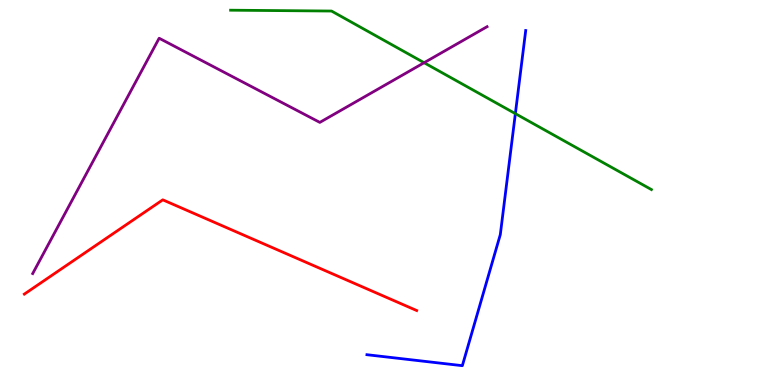[{'lines': ['blue', 'red'], 'intersections': []}, {'lines': ['green', 'red'], 'intersections': []}, {'lines': ['purple', 'red'], 'intersections': []}, {'lines': ['blue', 'green'], 'intersections': [{'x': 6.65, 'y': 7.05}]}, {'lines': ['blue', 'purple'], 'intersections': []}, {'lines': ['green', 'purple'], 'intersections': [{'x': 5.47, 'y': 8.37}]}]